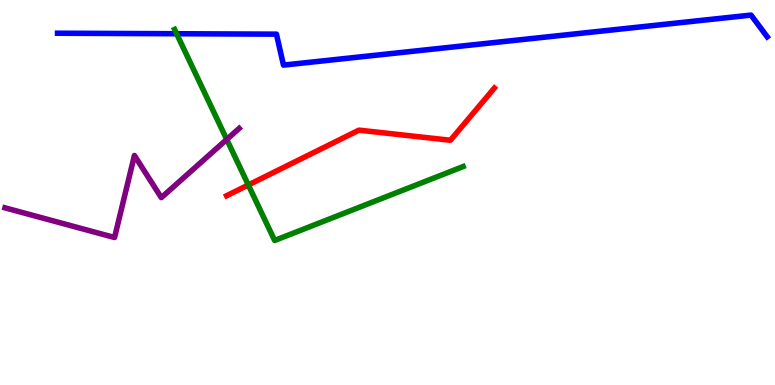[{'lines': ['blue', 'red'], 'intersections': []}, {'lines': ['green', 'red'], 'intersections': [{'x': 3.2, 'y': 5.2}]}, {'lines': ['purple', 'red'], 'intersections': []}, {'lines': ['blue', 'green'], 'intersections': [{'x': 2.28, 'y': 9.12}]}, {'lines': ['blue', 'purple'], 'intersections': []}, {'lines': ['green', 'purple'], 'intersections': [{'x': 2.93, 'y': 6.38}]}]